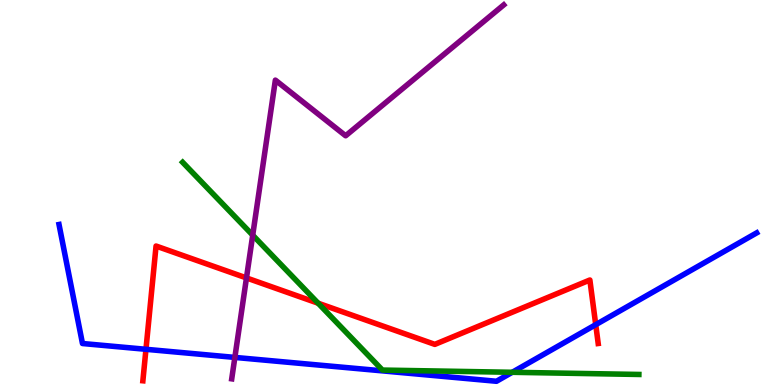[{'lines': ['blue', 'red'], 'intersections': [{'x': 1.88, 'y': 0.927}, {'x': 7.69, 'y': 1.57}]}, {'lines': ['green', 'red'], 'intersections': [{'x': 4.1, 'y': 2.12}]}, {'lines': ['purple', 'red'], 'intersections': [{'x': 3.18, 'y': 2.78}]}, {'lines': ['blue', 'green'], 'intersections': [{'x': 6.61, 'y': 0.33}]}, {'lines': ['blue', 'purple'], 'intersections': [{'x': 3.03, 'y': 0.717}]}, {'lines': ['green', 'purple'], 'intersections': [{'x': 3.26, 'y': 3.89}]}]